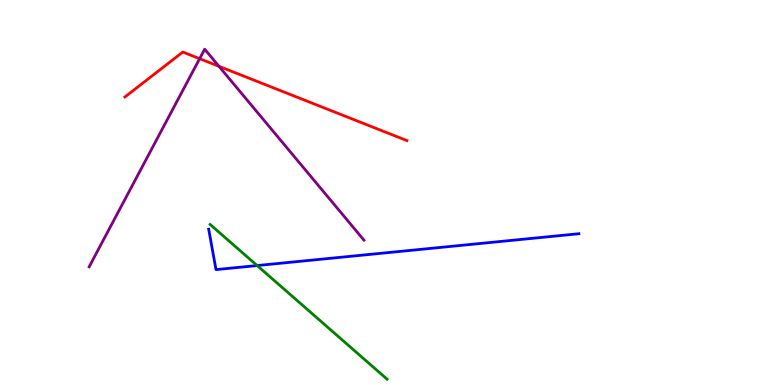[{'lines': ['blue', 'red'], 'intersections': []}, {'lines': ['green', 'red'], 'intersections': []}, {'lines': ['purple', 'red'], 'intersections': [{'x': 2.58, 'y': 8.48}, {'x': 2.83, 'y': 8.28}]}, {'lines': ['blue', 'green'], 'intersections': [{'x': 3.32, 'y': 3.1}]}, {'lines': ['blue', 'purple'], 'intersections': []}, {'lines': ['green', 'purple'], 'intersections': []}]